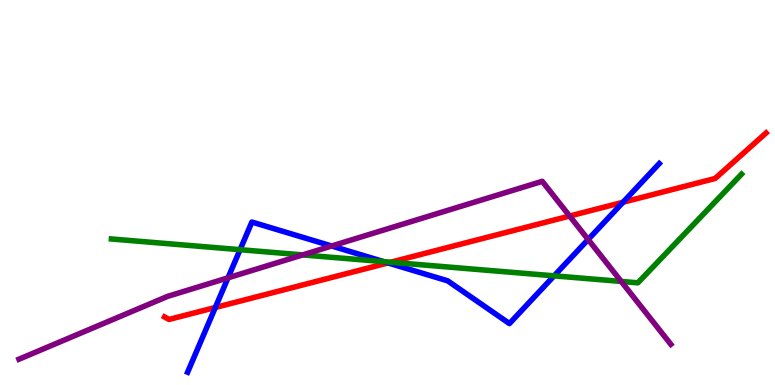[{'lines': ['blue', 'red'], 'intersections': [{'x': 2.78, 'y': 2.01}, {'x': 5.01, 'y': 3.17}, {'x': 8.04, 'y': 4.75}]}, {'lines': ['green', 'red'], 'intersections': [{'x': 5.04, 'y': 3.19}]}, {'lines': ['purple', 'red'], 'intersections': [{'x': 7.35, 'y': 4.39}]}, {'lines': ['blue', 'green'], 'intersections': [{'x': 3.1, 'y': 3.51}, {'x': 4.95, 'y': 3.2}, {'x': 7.15, 'y': 2.84}]}, {'lines': ['blue', 'purple'], 'intersections': [{'x': 2.94, 'y': 2.78}, {'x': 4.28, 'y': 3.61}, {'x': 7.59, 'y': 3.78}]}, {'lines': ['green', 'purple'], 'intersections': [{'x': 3.91, 'y': 3.38}, {'x': 8.02, 'y': 2.69}]}]